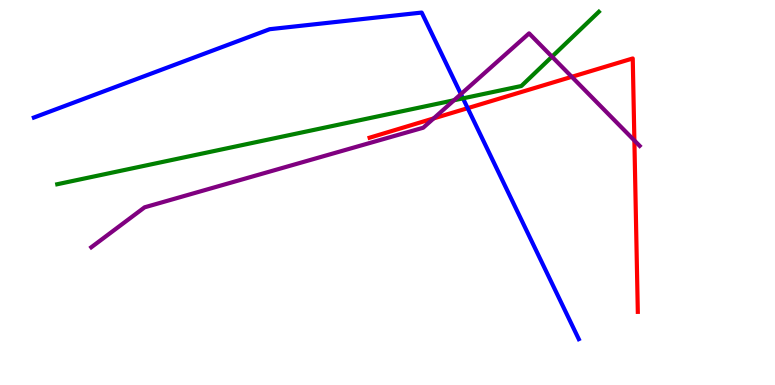[{'lines': ['blue', 'red'], 'intersections': [{'x': 6.03, 'y': 7.19}]}, {'lines': ['green', 'red'], 'intersections': []}, {'lines': ['purple', 'red'], 'intersections': [{'x': 5.6, 'y': 6.92}, {'x': 7.38, 'y': 8.0}, {'x': 8.19, 'y': 6.35}]}, {'lines': ['blue', 'green'], 'intersections': [{'x': 5.97, 'y': 7.45}]}, {'lines': ['blue', 'purple'], 'intersections': [{'x': 5.95, 'y': 7.56}]}, {'lines': ['green', 'purple'], 'intersections': [{'x': 5.86, 'y': 7.4}, {'x': 7.12, 'y': 8.53}]}]